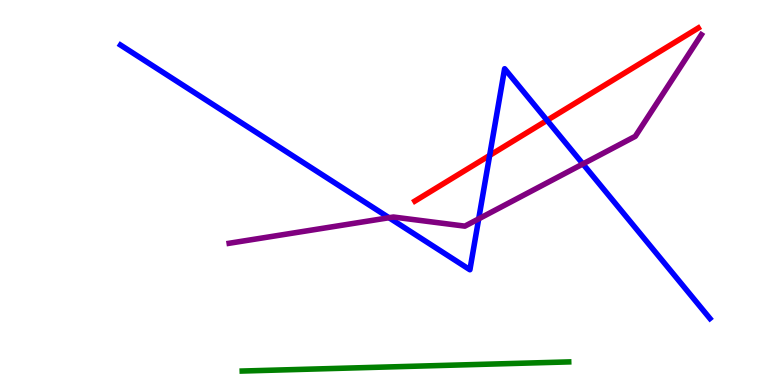[{'lines': ['blue', 'red'], 'intersections': [{'x': 6.32, 'y': 5.96}, {'x': 7.06, 'y': 6.87}]}, {'lines': ['green', 'red'], 'intersections': []}, {'lines': ['purple', 'red'], 'intersections': []}, {'lines': ['blue', 'green'], 'intersections': []}, {'lines': ['blue', 'purple'], 'intersections': [{'x': 5.02, 'y': 4.34}, {'x': 6.18, 'y': 4.32}, {'x': 7.52, 'y': 5.74}]}, {'lines': ['green', 'purple'], 'intersections': []}]